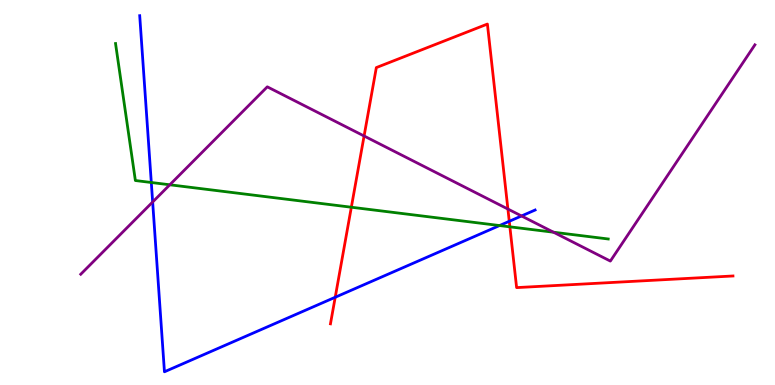[{'lines': ['blue', 'red'], 'intersections': [{'x': 4.33, 'y': 2.28}, {'x': 6.57, 'y': 4.25}]}, {'lines': ['green', 'red'], 'intersections': [{'x': 4.53, 'y': 4.62}, {'x': 6.58, 'y': 4.11}]}, {'lines': ['purple', 'red'], 'intersections': [{'x': 4.7, 'y': 6.47}, {'x': 6.55, 'y': 4.57}]}, {'lines': ['blue', 'green'], 'intersections': [{'x': 1.95, 'y': 5.26}, {'x': 6.45, 'y': 4.14}]}, {'lines': ['blue', 'purple'], 'intersections': [{'x': 1.97, 'y': 4.75}, {'x': 6.73, 'y': 4.39}]}, {'lines': ['green', 'purple'], 'intersections': [{'x': 2.19, 'y': 5.2}, {'x': 7.14, 'y': 3.97}]}]